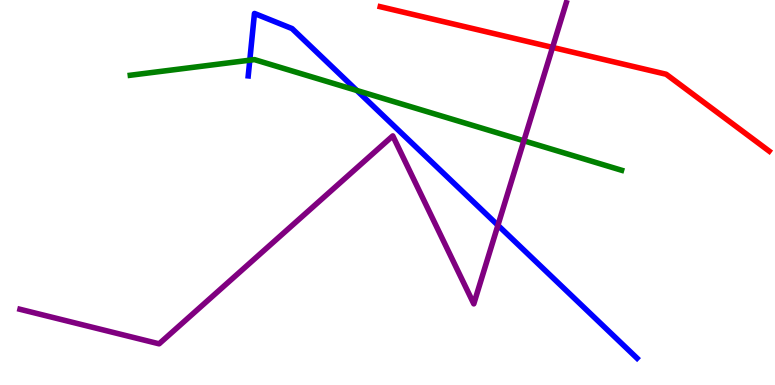[{'lines': ['blue', 'red'], 'intersections': []}, {'lines': ['green', 'red'], 'intersections': []}, {'lines': ['purple', 'red'], 'intersections': [{'x': 7.13, 'y': 8.77}]}, {'lines': ['blue', 'green'], 'intersections': [{'x': 3.22, 'y': 8.44}, {'x': 4.6, 'y': 7.65}]}, {'lines': ['blue', 'purple'], 'intersections': [{'x': 6.42, 'y': 4.15}]}, {'lines': ['green', 'purple'], 'intersections': [{'x': 6.76, 'y': 6.34}]}]